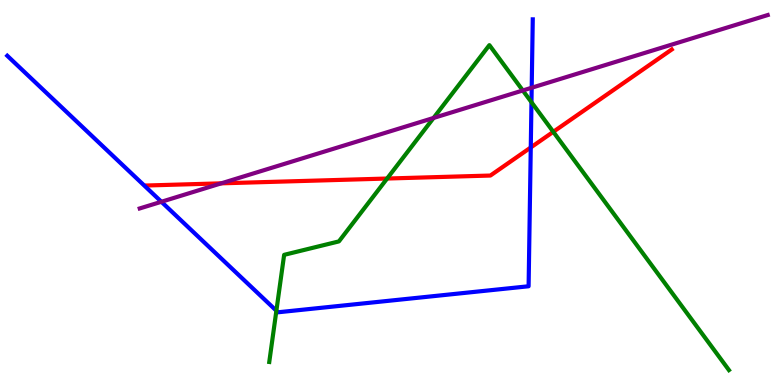[{'lines': ['blue', 'red'], 'intersections': [{'x': 6.85, 'y': 6.17}]}, {'lines': ['green', 'red'], 'intersections': [{'x': 5.0, 'y': 5.36}, {'x': 7.14, 'y': 6.58}]}, {'lines': ['purple', 'red'], 'intersections': [{'x': 2.86, 'y': 5.24}]}, {'lines': ['blue', 'green'], 'intersections': [{'x': 3.57, 'y': 1.93}, {'x': 6.86, 'y': 7.34}]}, {'lines': ['blue', 'purple'], 'intersections': [{'x': 2.08, 'y': 4.76}, {'x': 6.86, 'y': 7.72}]}, {'lines': ['green', 'purple'], 'intersections': [{'x': 5.59, 'y': 6.94}, {'x': 6.75, 'y': 7.65}]}]